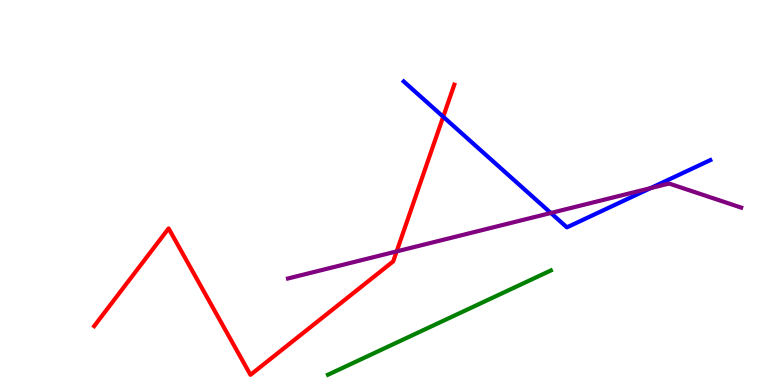[{'lines': ['blue', 'red'], 'intersections': [{'x': 5.72, 'y': 6.97}]}, {'lines': ['green', 'red'], 'intersections': []}, {'lines': ['purple', 'red'], 'intersections': [{'x': 5.12, 'y': 3.47}]}, {'lines': ['blue', 'green'], 'intersections': []}, {'lines': ['blue', 'purple'], 'intersections': [{'x': 7.11, 'y': 4.47}, {'x': 8.39, 'y': 5.11}]}, {'lines': ['green', 'purple'], 'intersections': []}]